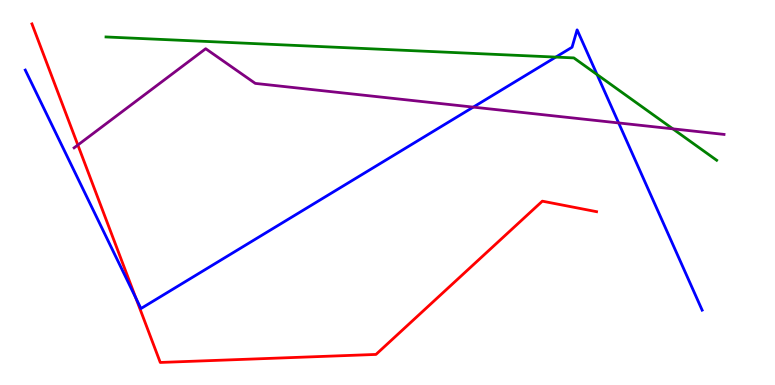[{'lines': ['blue', 'red'], 'intersections': [{'x': 1.75, 'y': 2.26}]}, {'lines': ['green', 'red'], 'intersections': []}, {'lines': ['purple', 'red'], 'intersections': [{'x': 1.0, 'y': 6.23}]}, {'lines': ['blue', 'green'], 'intersections': [{'x': 7.17, 'y': 8.52}, {'x': 7.7, 'y': 8.06}]}, {'lines': ['blue', 'purple'], 'intersections': [{'x': 6.11, 'y': 7.22}, {'x': 7.98, 'y': 6.81}]}, {'lines': ['green', 'purple'], 'intersections': [{'x': 8.68, 'y': 6.65}]}]